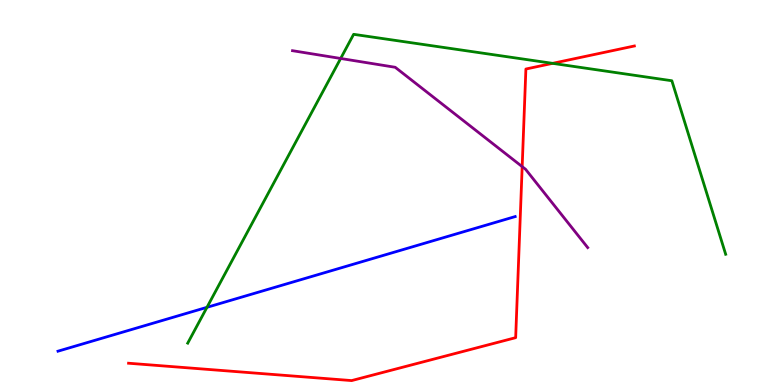[{'lines': ['blue', 'red'], 'intersections': []}, {'lines': ['green', 'red'], 'intersections': [{'x': 7.13, 'y': 8.35}]}, {'lines': ['purple', 'red'], 'intersections': [{'x': 6.74, 'y': 5.67}]}, {'lines': ['blue', 'green'], 'intersections': [{'x': 2.67, 'y': 2.02}]}, {'lines': ['blue', 'purple'], 'intersections': []}, {'lines': ['green', 'purple'], 'intersections': [{'x': 4.4, 'y': 8.48}]}]